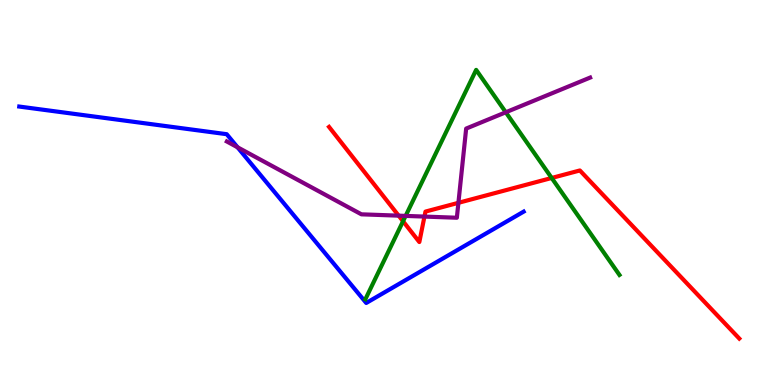[{'lines': ['blue', 'red'], 'intersections': []}, {'lines': ['green', 'red'], 'intersections': [{'x': 5.2, 'y': 4.25}, {'x': 7.12, 'y': 5.38}]}, {'lines': ['purple', 'red'], 'intersections': [{'x': 5.14, 'y': 4.4}, {'x': 5.48, 'y': 4.37}, {'x': 5.91, 'y': 4.73}]}, {'lines': ['blue', 'green'], 'intersections': []}, {'lines': ['blue', 'purple'], 'intersections': [{'x': 3.06, 'y': 6.17}]}, {'lines': ['green', 'purple'], 'intersections': [{'x': 5.23, 'y': 4.39}, {'x': 6.53, 'y': 7.08}]}]